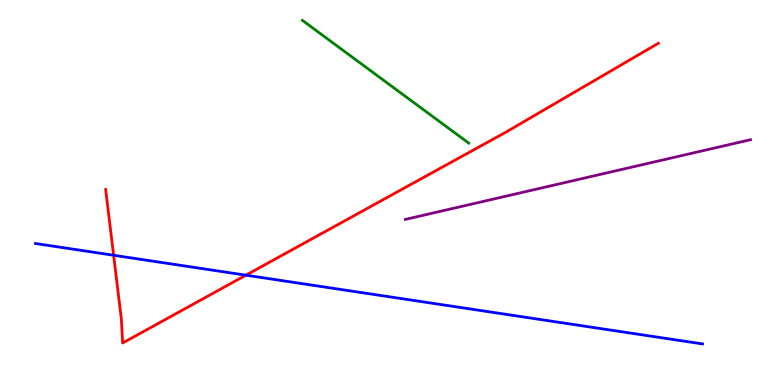[{'lines': ['blue', 'red'], 'intersections': [{'x': 1.47, 'y': 3.37}, {'x': 3.17, 'y': 2.85}]}, {'lines': ['green', 'red'], 'intersections': []}, {'lines': ['purple', 'red'], 'intersections': []}, {'lines': ['blue', 'green'], 'intersections': []}, {'lines': ['blue', 'purple'], 'intersections': []}, {'lines': ['green', 'purple'], 'intersections': []}]